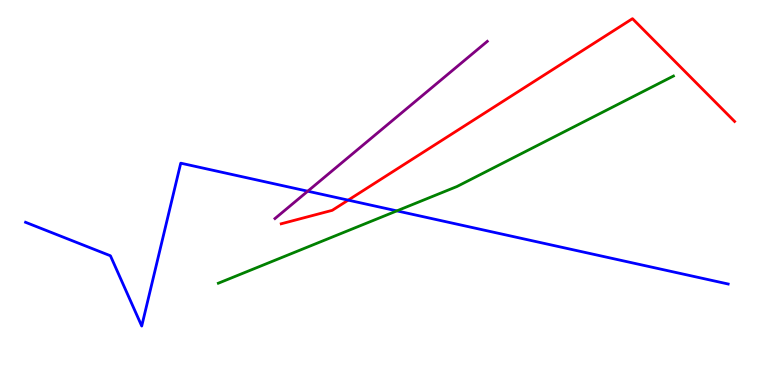[{'lines': ['blue', 'red'], 'intersections': [{'x': 4.49, 'y': 4.8}]}, {'lines': ['green', 'red'], 'intersections': []}, {'lines': ['purple', 'red'], 'intersections': []}, {'lines': ['blue', 'green'], 'intersections': [{'x': 5.12, 'y': 4.52}]}, {'lines': ['blue', 'purple'], 'intersections': [{'x': 3.97, 'y': 5.03}]}, {'lines': ['green', 'purple'], 'intersections': []}]